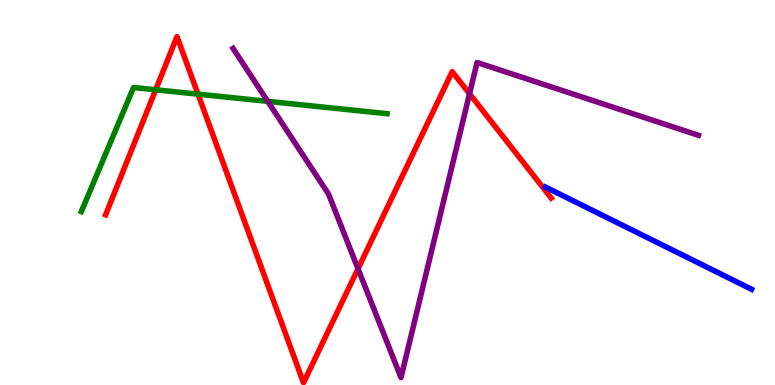[{'lines': ['blue', 'red'], 'intersections': []}, {'lines': ['green', 'red'], 'intersections': [{'x': 2.01, 'y': 7.67}, {'x': 2.56, 'y': 7.55}]}, {'lines': ['purple', 'red'], 'intersections': [{'x': 4.62, 'y': 3.02}, {'x': 6.06, 'y': 7.56}]}, {'lines': ['blue', 'green'], 'intersections': []}, {'lines': ['blue', 'purple'], 'intersections': []}, {'lines': ['green', 'purple'], 'intersections': [{'x': 3.45, 'y': 7.37}]}]